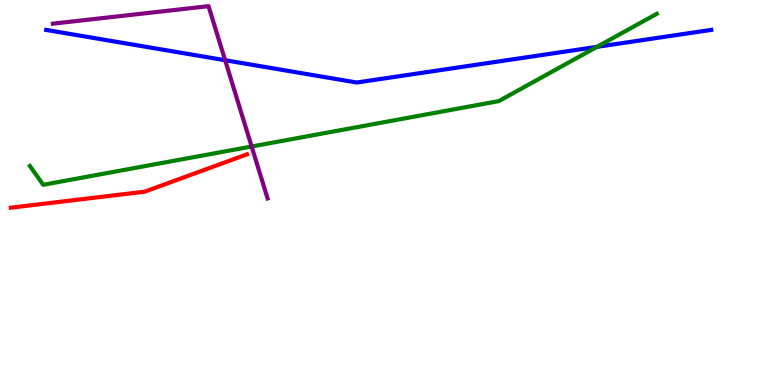[{'lines': ['blue', 'red'], 'intersections': []}, {'lines': ['green', 'red'], 'intersections': []}, {'lines': ['purple', 'red'], 'intersections': []}, {'lines': ['blue', 'green'], 'intersections': [{'x': 7.7, 'y': 8.78}]}, {'lines': ['blue', 'purple'], 'intersections': [{'x': 2.91, 'y': 8.44}]}, {'lines': ['green', 'purple'], 'intersections': [{'x': 3.25, 'y': 6.19}]}]